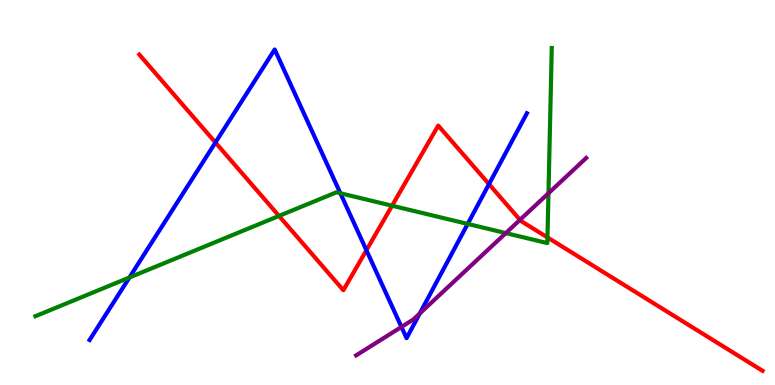[{'lines': ['blue', 'red'], 'intersections': [{'x': 2.78, 'y': 6.3}, {'x': 4.73, 'y': 3.5}, {'x': 6.31, 'y': 5.22}]}, {'lines': ['green', 'red'], 'intersections': [{'x': 3.6, 'y': 4.39}, {'x': 5.06, 'y': 4.66}, {'x': 7.06, 'y': 3.83}]}, {'lines': ['purple', 'red'], 'intersections': [{'x': 6.71, 'y': 4.29}]}, {'lines': ['blue', 'green'], 'intersections': [{'x': 1.67, 'y': 2.79}, {'x': 4.39, 'y': 4.98}, {'x': 6.03, 'y': 4.18}]}, {'lines': ['blue', 'purple'], 'intersections': [{'x': 5.18, 'y': 1.51}, {'x': 5.42, 'y': 1.86}]}, {'lines': ['green', 'purple'], 'intersections': [{'x': 6.53, 'y': 3.95}, {'x': 7.08, 'y': 4.98}]}]